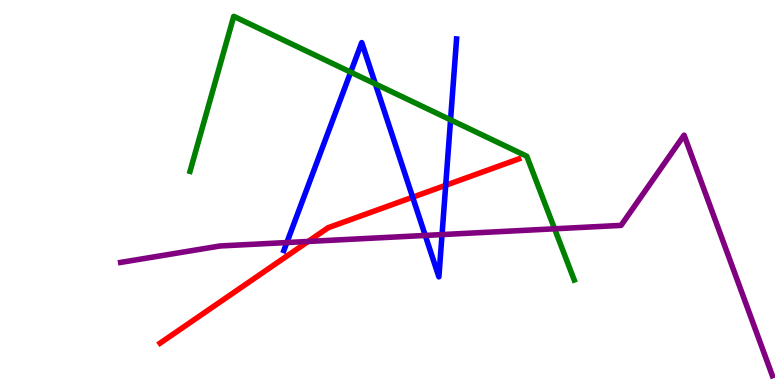[{'lines': ['blue', 'red'], 'intersections': [{'x': 5.32, 'y': 4.88}, {'x': 5.75, 'y': 5.19}]}, {'lines': ['green', 'red'], 'intersections': []}, {'lines': ['purple', 'red'], 'intersections': [{'x': 3.98, 'y': 3.73}]}, {'lines': ['blue', 'green'], 'intersections': [{'x': 4.52, 'y': 8.13}, {'x': 4.84, 'y': 7.82}, {'x': 5.81, 'y': 6.89}]}, {'lines': ['blue', 'purple'], 'intersections': [{'x': 3.7, 'y': 3.7}, {'x': 5.49, 'y': 3.88}, {'x': 5.7, 'y': 3.91}]}, {'lines': ['green', 'purple'], 'intersections': [{'x': 7.16, 'y': 4.06}]}]